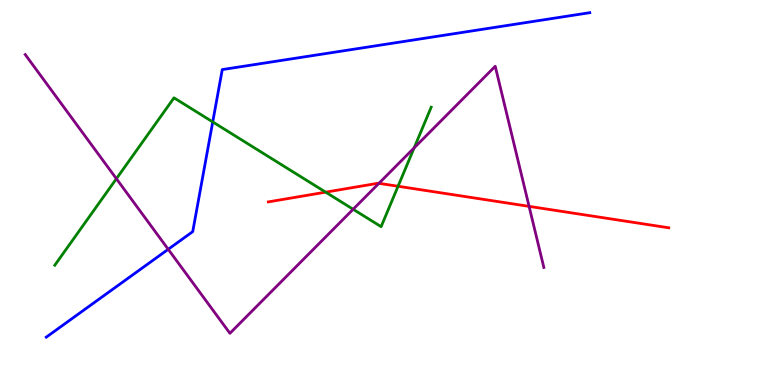[{'lines': ['blue', 'red'], 'intersections': []}, {'lines': ['green', 'red'], 'intersections': [{'x': 4.2, 'y': 5.01}, {'x': 5.14, 'y': 5.16}]}, {'lines': ['purple', 'red'], 'intersections': [{'x': 4.89, 'y': 5.24}, {'x': 6.83, 'y': 4.64}]}, {'lines': ['blue', 'green'], 'intersections': [{'x': 2.74, 'y': 6.83}]}, {'lines': ['blue', 'purple'], 'intersections': [{'x': 2.17, 'y': 3.52}]}, {'lines': ['green', 'purple'], 'intersections': [{'x': 1.5, 'y': 5.36}, {'x': 4.56, 'y': 4.56}, {'x': 5.34, 'y': 6.16}]}]